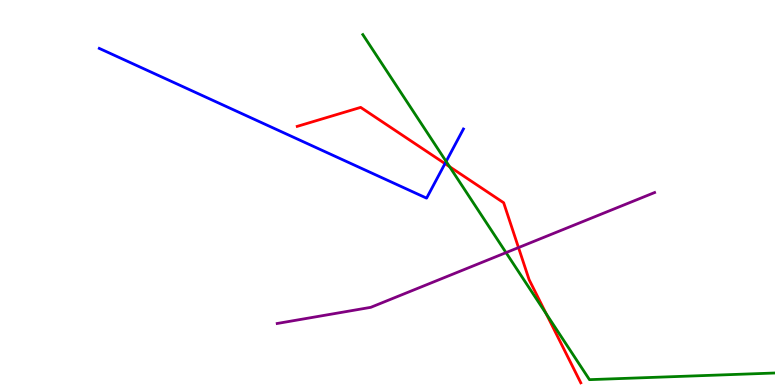[{'lines': ['blue', 'red'], 'intersections': [{'x': 5.74, 'y': 5.75}]}, {'lines': ['green', 'red'], 'intersections': [{'x': 5.8, 'y': 5.67}, {'x': 7.05, 'y': 1.85}]}, {'lines': ['purple', 'red'], 'intersections': [{'x': 6.69, 'y': 3.57}]}, {'lines': ['blue', 'green'], 'intersections': [{'x': 5.76, 'y': 5.81}]}, {'lines': ['blue', 'purple'], 'intersections': []}, {'lines': ['green', 'purple'], 'intersections': [{'x': 6.53, 'y': 3.44}]}]